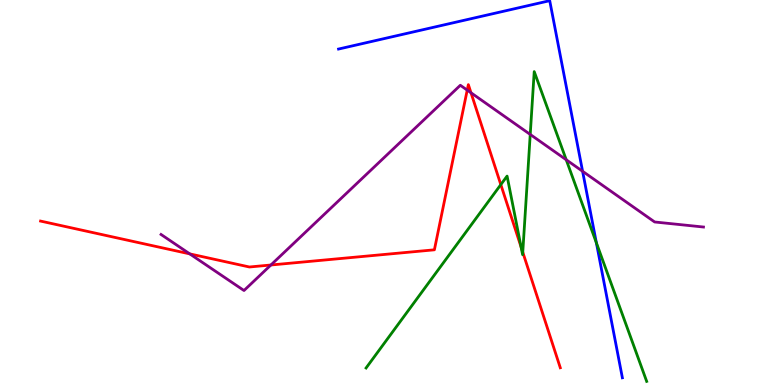[{'lines': ['blue', 'red'], 'intersections': []}, {'lines': ['green', 'red'], 'intersections': [{'x': 6.46, 'y': 5.2}, {'x': 6.72, 'y': 3.58}, {'x': 6.75, 'y': 3.45}]}, {'lines': ['purple', 'red'], 'intersections': [{'x': 2.45, 'y': 3.41}, {'x': 3.5, 'y': 3.12}, {'x': 6.03, 'y': 7.66}, {'x': 6.08, 'y': 7.59}]}, {'lines': ['blue', 'green'], 'intersections': [{'x': 7.7, 'y': 3.69}]}, {'lines': ['blue', 'purple'], 'intersections': [{'x': 7.52, 'y': 5.55}]}, {'lines': ['green', 'purple'], 'intersections': [{'x': 6.84, 'y': 6.51}, {'x': 7.31, 'y': 5.85}]}]